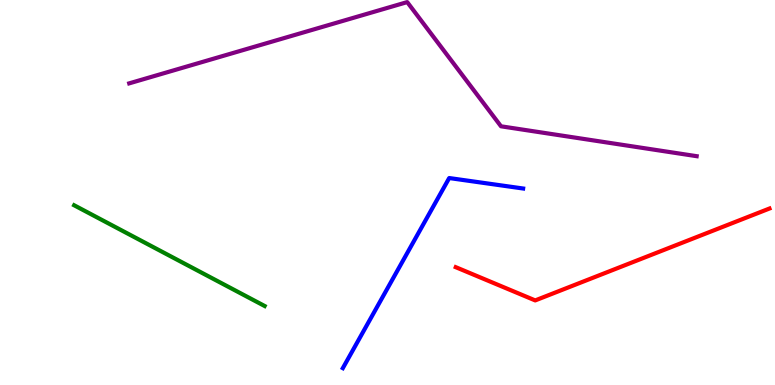[{'lines': ['blue', 'red'], 'intersections': []}, {'lines': ['green', 'red'], 'intersections': []}, {'lines': ['purple', 'red'], 'intersections': []}, {'lines': ['blue', 'green'], 'intersections': []}, {'lines': ['blue', 'purple'], 'intersections': []}, {'lines': ['green', 'purple'], 'intersections': []}]